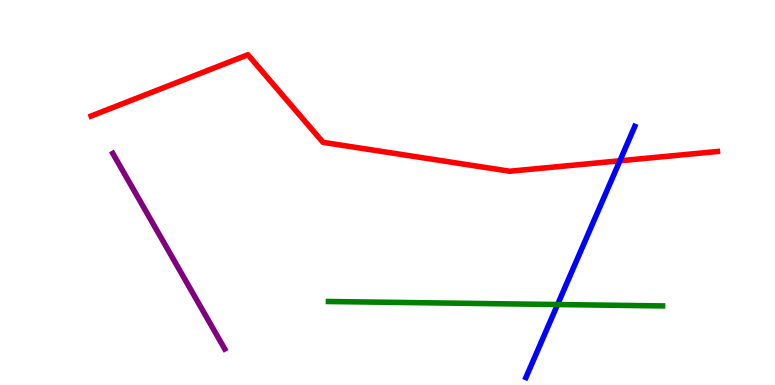[{'lines': ['blue', 'red'], 'intersections': [{'x': 8.0, 'y': 5.82}]}, {'lines': ['green', 'red'], 'intersections': []}, {'lines': ['purple', 'red'], 'intersections': []}, {'lines': ['blue', 'green'], 'intersections': [{'x': 7.19, 'y': 2.09}]}, {'lines': ['blue', 'purple'], 'intersections': []}, {'lines': ['green', 'purple'], 'intersections': []}]